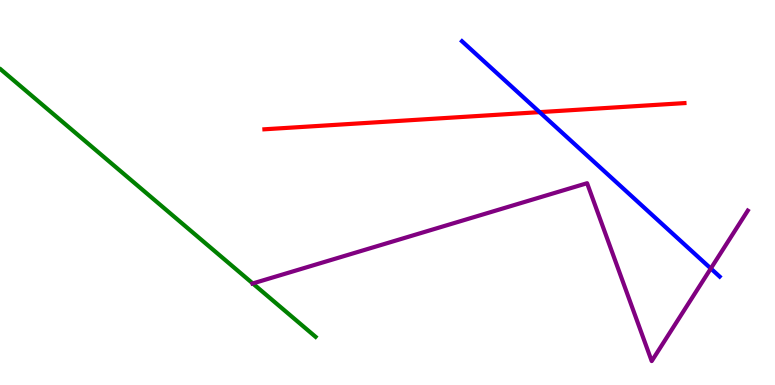[{'lines': ['blue', 'red'], 'intersections': [{'x': 6.96, 'y': 7.09}]}, {'lines': ['green', 'red'], 'intersections': []}, {'lines': ['purple', 'red'], 'intersections': []}, {'lines': ['blue', 'green'], 'intersections': []}, {'lines': ['blue', 'purple'], 'intersections': [{'x': 9.17, 'y': 3.03}]}, {'lines': ['green', 'purple'], 'intersections': [{'x': 3.26, 'y': 2.64}]}]